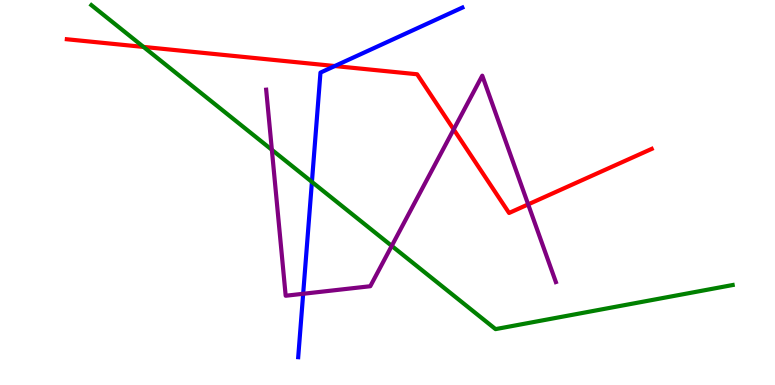[{'lines': ['blue', 'red'], 'intersections': [{'x': 4.32, 'y': 8.28}]}, {'lines': ['green', 'red'], 'intersections': [{'x': 1.85, 'y': 8.78}]}, {'lines': ['purple', 'red'], 'intersections': [{'x': 5.85, 'y': 6.64}, {'x': 6.82, 'y': 4.69}]}, {'lines': ['blue', 'green'], 'intersections': [{'x': 4.02, 'y': 5.27}]}, {'lines': ['blue', 'purple'], 'intersections': [{'x': 3.91, 'y': 2.37}]}, {'lines': ['green', 'purple'], 'intersections': [{'x': 3.51, 'y': 6.11}, {'x': 5.05, 'y': 3.61}]}]